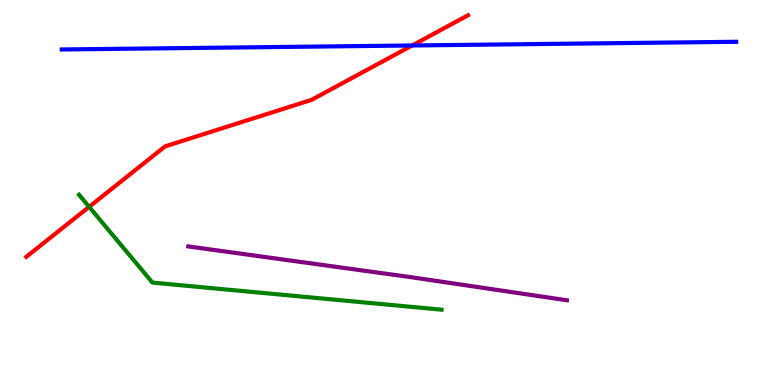[{'lines': ['blue', 'red'], 'intersections': [{'x': 5.32, 'y': 8.82}]}, {'lines': ['green', 'red'], 'intersections': [{'x': 1.15, 'y': 4.63}]}, {'lines': ['purple', 'red'], 'intersections': []}, {'lines': ['blue', 'green'], 'intersections': []}, {'lines': ['blue', 'purple'], 'intersections': []}, {'lines': ['green', 'purple'], 'intersections': []}]